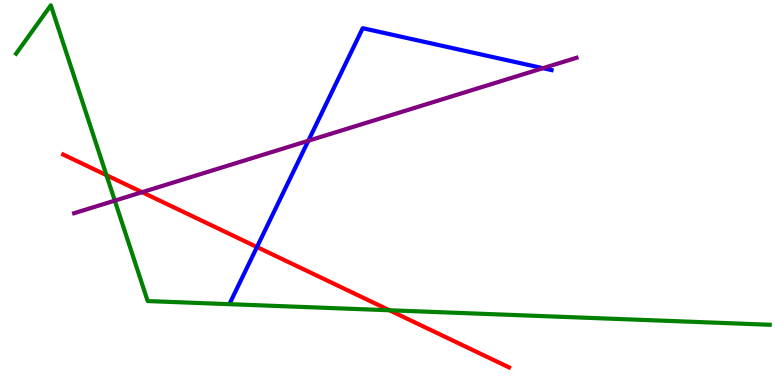[{'lines': ['blue', 'red'], 'intersections': [{'x': 3.32, 'y': 3.58}]}, {'lines': ['green', 'red'], 'intersections': [{'x': 1.37, 'y': 5.45}, {'x': 5.02, 'y': 1.94}]}, {'lines': ['purple', 'red'], 'intersections': [{'x': 1.83, 'y': 5.01}]}, {'lines': ['blue', 'green'], 'intersections': []}, {'lines': ['blue', 'purple'], 'intersections': [{'x': 3.98, 'y': 6.34}, {'x': 7.01, 'y': 8.23}]}, {'lines': ['green', 'purple'], 'intersections': [{'x': 1.48, 'y': 4.79}]}]